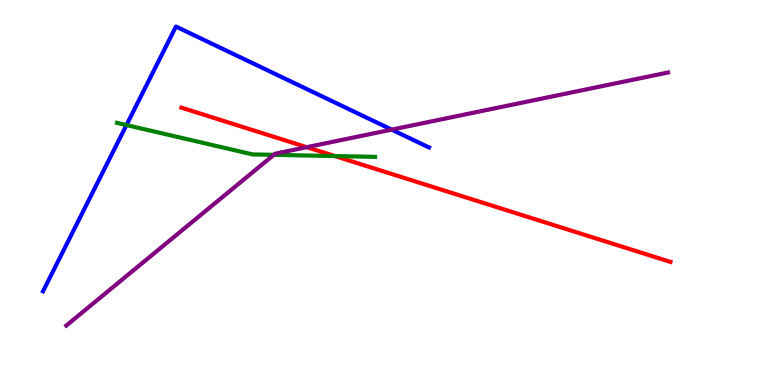[{'lines': ['blue', 'red'], 'intersections': []}, {'lines': ['green', 'red'], 'intersections': [{'x': 4.32, 'y': 5.95}]}, {'lines': ['purple', 'red'], 'intersections': [{'x': 3.96, 'y': 6.18}]}, {'lines': ['blue', 'green'], 'intersections': [{'x': 1.63, 'y': 6.75}]}, {'lines': ['blue', 'purple'], 'intersections': [{'x': 5.05, 'y': 6.63}]}, {'lines': ['green', 'purple'], 'intersections': [{'x': 3.53, 'y': 5.98}]}]